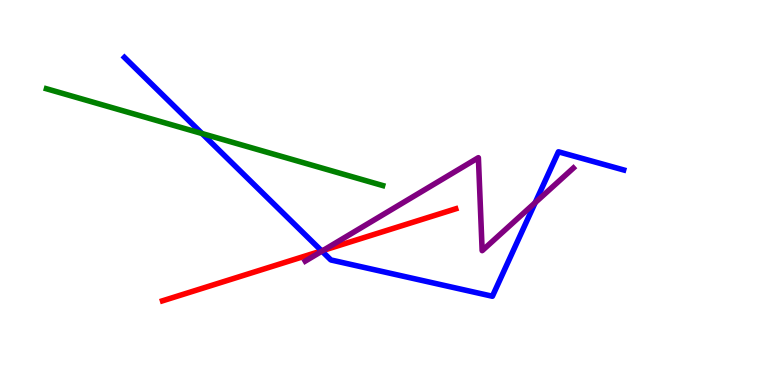[{'lines': ['blue', 'red'], 'intersections': [{'x': 4.15, 'y': 3.48}]}, {'lines': ['green', 'red'], 'intersections': []}, {'lines': ['purple', 'red'], 'intersections': [{'x': 4.17, 'y': 3.5}]}, {'lines': ['blue', 'green'], 'intersections': [{'x': 2.61, 'y': 6.53}]}, {'lines': ['blue', 'purple'], 'intersections': [{'x': 4.15, 'y': 3.48}, {'x': 6.91, 'y': 4.74}]}, {'lines': ['green', 'purple'], 'intersections': []}]